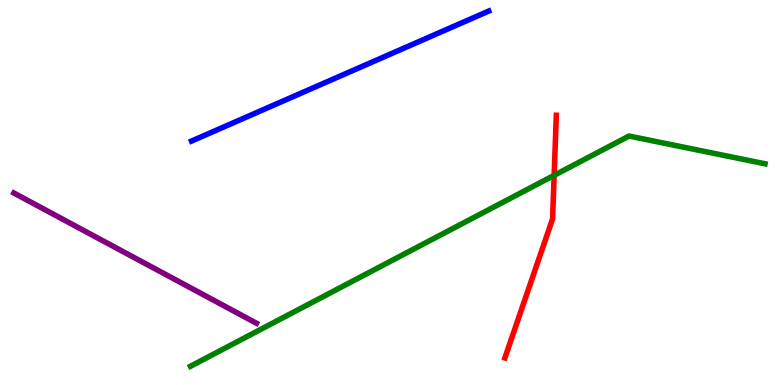[{'lines': ['blue', 'red'], 'intersections': []}, {'lines': ['green', 'red'], 'intersections': [{'x': 7.15, 'y': 5.45}]}, {'lines': ['purple', 'red'], 'intersections': []}, {'lines': ['blue', 'green'], 'intersections': []}, {'lines': ['blue', 'purple'], 'intersections': []}, {'lines': ['green', 'purple'], 'intersections': []}]